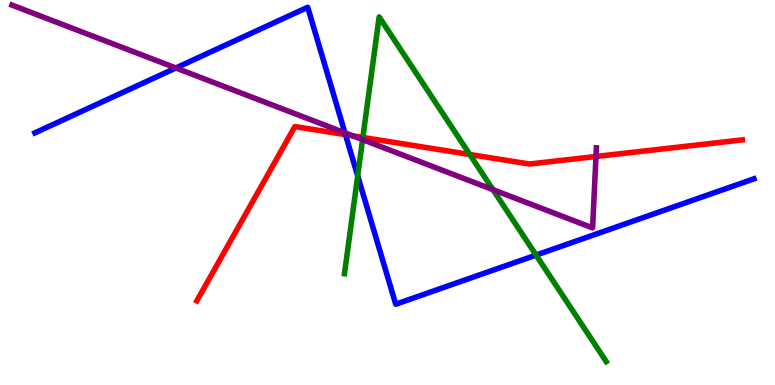[{'lines': ['blue', 'red'], 'intersections': [{'x': 4.46, 'y': 6.5}]}, {'lines': ['green', 'red'], 'intersections': [{'x': 4.68, 'y': 6.43}, {'x': 6.06, 'y': 5.99}]}, {'lines': ['purple', 'red'], 'intersections': [{'x': 4.55, 'y': 6.47}, {'x': 7.69, 'y': 5.94}]}, {'lines': ['blue', 'green'], 'intersections': [{'x': 4.62, 'y': 5.43}, {'x': 6.92, 'y': 3.37}]}, {'lines': ['blue', 'purple'], 'intersections': [{'x': 2.27, 'y': 8.23}, {'x': 4.45, 'y': 6.55}]}, {'lines': ['green', 'purple'], 'intersections': [{'x': 4.68, 'y': 6.37}, {'x': 6.36, 'y': 5.07}]}]